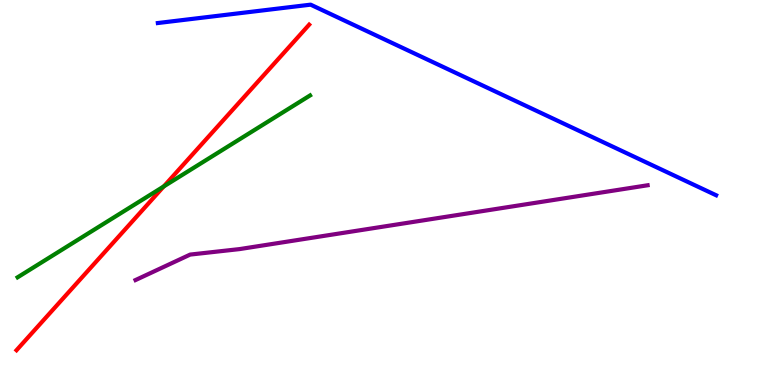[{'lines': ['blue', 'red'], 'intersections': []}, {'lines': ['green', 'red'], 'intersections': [{'x': 2.11, 'y': 5.16}]}, {'lines': ['purple', 'red'], 'intersections': []}, {'lines': ['blue', 'green'], 'intersections': []}, {'lines': ['blue', 'purple'], 'intersections': []}, {'lines': ['green', 'purple'], 'intersections': []}]